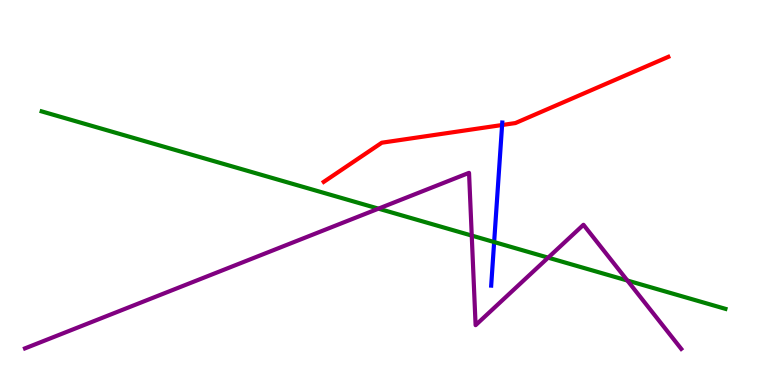[{'lines': ['blue', 'red'], 'intersections': [{'x': 6.48, 'y': 6.75}]}, {'lines': ['green', 'red'], 'intersections': []}, {'lines': ['purple', 'red'], 'intersections': []}, {'lines': ['blue', 'green'], 'intersections': [{'x': 6.38, 'y': 3.71}]}, {'lines': ['blue', 'purple'], 'intersections': []}, {'lines': ['green', 'purple'], 'intersections': [{'x': 4.88, 'y': 4.58}, {'x': 6.09, 'y': 3.88}, {'x': 7.07, 'y': 3.31}, {'x': 8.1, 'y': 2.71}]}]